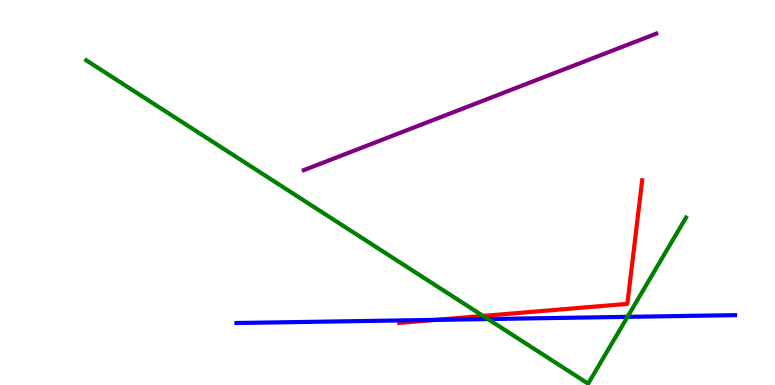[{'lines': ['blue', 'red'], 'intersections': [{'x': 5.62, 'y': 1.69}]}, {'lines': ['green', 'red'], 'intersections': [{'x': 6.23, 'y': 1.79}]}, {'lines': ['purple', 'red'], 'intersections': []}, {'lines': ['blue', 'green'], 'intersections': [{'x': 6.3, 'y': 1.71}, {'x': 8.1, 'y': 1.77}]}, {'lines': ['blue', 'purple'], 'intersections': []}, {'lines': ['green', 'purple'], 'intersections': []}]